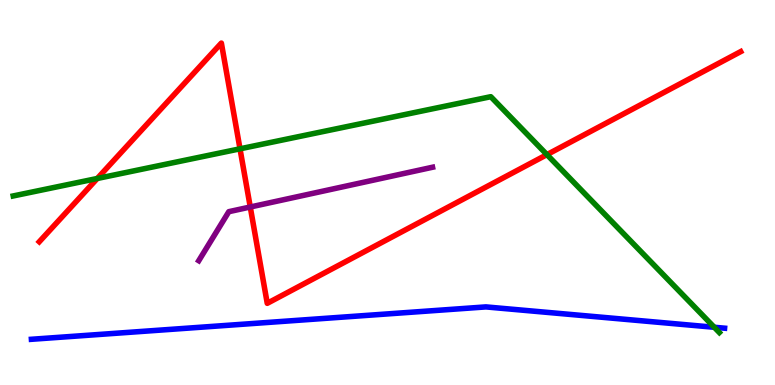[{'lines': ['blue', 'red'], 'intersections': []}, {'lines': ['green', 'red'], 'intersections': [{'x': 1.26, 'y': 5.36}, {'x': 3.1, 'y': 6.13}, {'x': 7.06, 'y': 5.98}]}, {'lines': ['purple', 'red'], 'intersections': [{'x': 3.23, 'y': 4.62}]}, {'lines': ['blue', 'green'], 'intersections': [{'x': 9.22, 'y': 1.5}]}, {'lines': ['blue', 'purple'], 'intersections': []}, {'lines': ['green', 'purple'], 'intersections': []}]